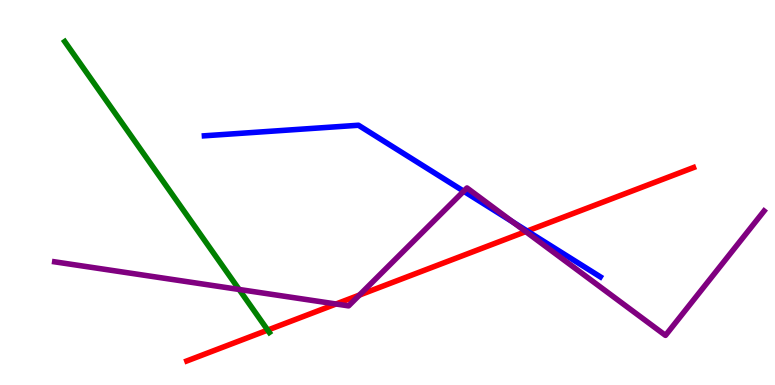[{'lines': ['blue', 'red'], 'intersections': [{'x': 6.8, 'y': 4.0}]}, {'lines': ['green', 'red'], 'intersections': [{'x': 3.45, 'y': 1.43}]}, {'lines': ['purple', 'red'], 'intersections': [{'x': 4.34, 'y': 2.1}, {'x': 4.64, 'y': 2.34}, {'x': 6.78, 'y': 3.98}]}, {'lines': ['blue', 'green'], 'intersections': []}, {'lines': ['blue', 'purple'], 'intersections': [{'x': 5.98, 'y': 5.03}, {'x': 6.62, 'y': 4.23}]}, {'lines': ['green', 'purple'], 'intersections': [{'x': 3.09, 'y': 2.48}]}]